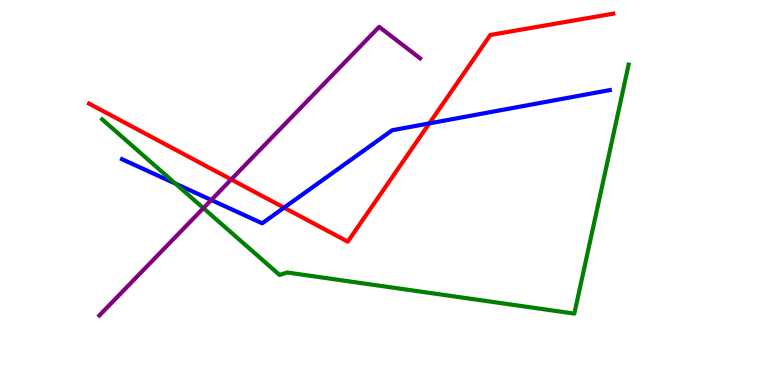[{'lines': ['blue', 'red'], 'intersections': [{'x': 3.67, 'y': 4.61}, {'x': 5.54, 'y': 6.8}]}, {'lines': ['green', 'red'], 'intersections': []}, {'lines': ['purple', 'red'], 'intersections': [{'x': 2.98, 'y': 5.34}]}, {'lines': ['blue', 'green'], 'intersections': [{'x': 2.26, 'y': 5.23}]}, {'lines': ['blue', 'purple'], 'intersections': [{'x': 2.73, 'y': 4.8}]}, {'lines': ['green', 'purple'], 'intersections': [{'x': 2.62, 'y': 4.59}]}]